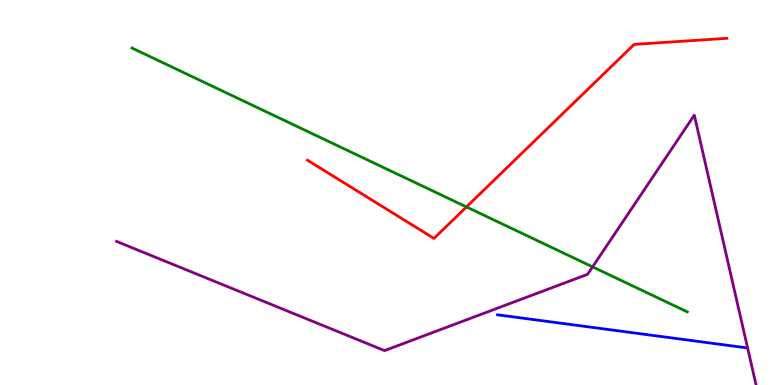[{'lines': ['blue', 'red'], 'intersections': []}, {'lines': ['green', 'red'], 'intersections': [{'x': 6.02, 'y': 4.63}]}, {'lines': ['purple', 'red'], 'intersections': []}, {'lines': ['blue', 'green'], 'intersections': []}, {'lines': ['blue', 'purple'], 'intersections': []}, {'lines': ['green', 'purple'], 'intersections': [{'x': 7.65, 'y': 3.07}]}]